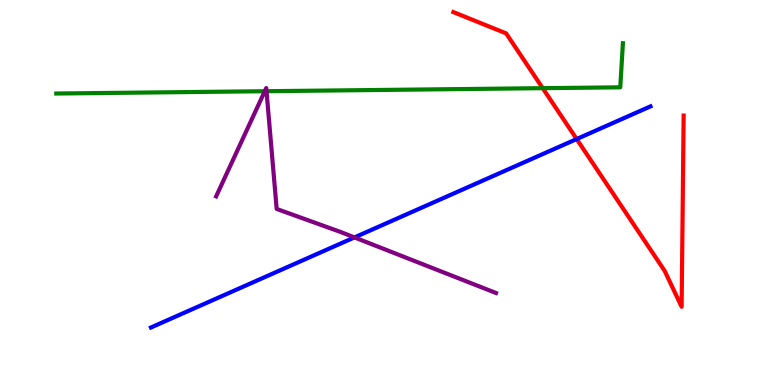[{'lines': ['blue', 'red'], 'intersections': [{'x': 7.44, 'y': 6.39}]}, {'lines': ['green', 'red'], 'intersections': [{'x': 7.0, 'y': 7.71}]}, {'lines': ['purple', 'red'], 'intersections': []}, {'lines': ['blue', 'green'], 'intersections': []}, {'lines': ['blue', 'purple'], 'intersections': [{'x': 4.57, 'y': 3.83}]}, {'lines': ['green', 'purple'], 'intersections': [{'x': 3.42, 'y': 7.63}, {'x': 3.44, 'y': 7.63}]}]